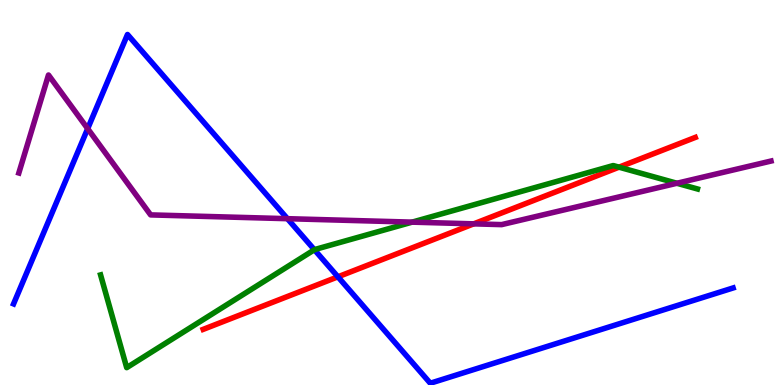[{'lines': ['blue', 'red'], 'intersections': [{'x': 4.36, 'y': 2.81}]}, {'lines': ['green', 'red'], 'intersections': [{'x': 7.99, 'y': 5.66}]}, {'lines': ['purple', 'red'], 'intersections': [{'x': 6.11, 'y': 4.19}]}, {'lines': ['blue', 'green'], 'intersections': [{'x': 4.06, 'y': 3.51}]}, {'lines': ['blue', 'purple'], 'intersections': [{'x': 1.13, 'y': 6.66}, {'x': 3.71, 'y': 4.32}]}, {'lines': ['green', 'purple'], 'intersections': [{'x': 5.32, 'y': 4.23}, {'x': 8.73, 'y': 5.24}]}]